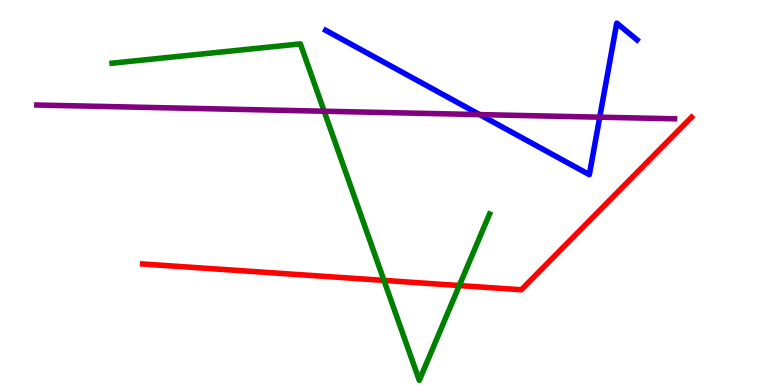[{'lines': ['blue', 'red'], 'intersections': []}, {'lines': ['green', 'red'], 'intersections': [{'x': 4.95, 'y': 2.72}, {'x': 5.93, 'y': 2.58}]}, {'lines': ['purple', 'red'], 'intersections': []}, {'lines': ['blue', 'green'], 'intersections': []}, {'lines': ['blue', 'purple'], 'intersections': [{'x': 6.19, 'y': 7.02}, {'x': 7.74, 'y': 6.96}]}, {'lines': ['green', 'purple'], 'intersections': [{'x': 4.18, 'y': 7.11}]}]